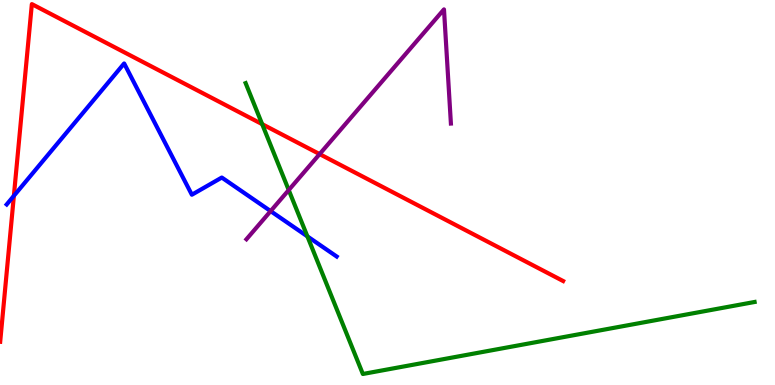[{'lines': ['blue', 'red'], 'intersections': [{'x': 0.179, 'y': 4.91}]}, {'lines': ['green', 'red'], 'intersections': [{'x': 3.38, 'y': 6.78}]}, {'lines': ['purple', 'red'], 'intersections': [{'x': 4.12, 'y': 6.0}]}, {'lines': ['blue', 'green'], 'intersections': [{'x': 3.97, 'y': 3.86}]}, {'lines': ['blue', 'purple'], 'intersections': [{'x': 3.49, 'y': 4.52}]}, {'lines': ['green', 'purple'], 'intersections': [{'x': 3.73, 'y': 5.06}]}]